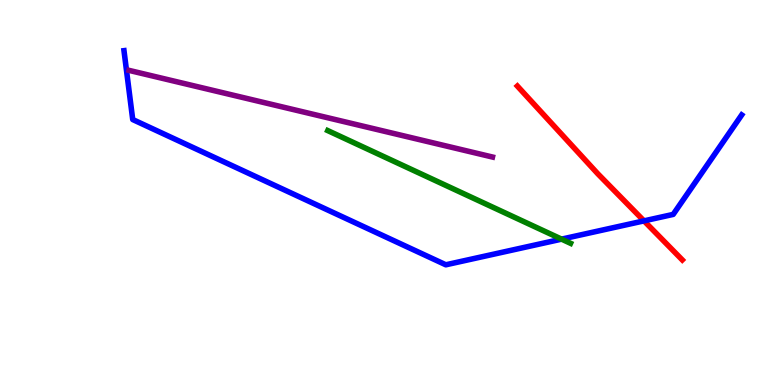[{'lines': ['blue', 'red'], 'intersections': [{'x': 8.31, 'y': 4.26}]}, {'lines': ['green', 'red'], 'intersections': []}, {'lines': ['purple', 'red'], 'intersections': []}, {'lines': ['blue', 'green'], 'intersections': [{'x': 7.25, 'y': 3.79}]}, {'lines': ['blue', 'purple'], 'intersections': []}, {'lines': ['green', 'purple'], 'intersections': []}]